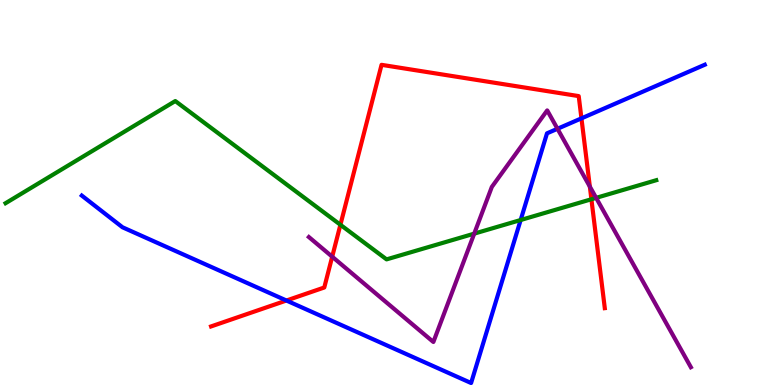[{'lines': ['blue', 'red'], 'intersections': [{'x': 3.7, 'y': 2.19}, {'x': 7.5, 'y': 6.93}]}, {'lines': ['green', 'red'], 'intersections': [{'x': 4.39, 'y': 4.16}, {'x': 7.63, 'y': 4.82}]}, {'lines': ['purple', 'red'], 'intersections': [{'x': 4.29, 'y': 3.33}, {'x': 7.61, 'y': 5.15}]}, {'lines': ['blue', 'green'], 'intersections': [{'x': 6.72, 'y': 4.29}]}, {'lines': ['blue', 'purple'], 'intersections': [{'x': 7.19, 'y': 6.66}]}, {'lines': ['green', 'purple'], 'intersections': [{'x': 6.12, 'y': 3.93}, {'x': 7.69, 'y': 4.86}]}]